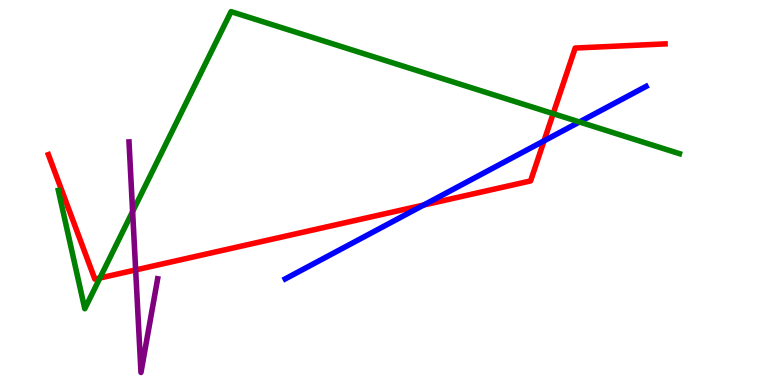[{'lines': ['blue', 'red'], 'intersections': [{'x': 5.47, 'y': 4.67}, {'x': 7.02, 'y': 6.34}]}, {'lines': ['green', 'red'], 'intersections': [{'x': 1.29, 'y': 2.78}, {'x': 7.14, 'y': 7.05}]}, {'lines': ['purple', 'red'], 'intersections': [{'x': 1.75, 'y': 2.99}]}, {'lines': ['blue', 'green'], 'intersections': [{'x': 7.48, 'y': 6.83}]}, {'lines': ['blue', 'purple'], 'intersections': []}, {'lines': ['green', 'purple'], 'intersections': [{'x': 1.71, 'y': 4.5}]}]